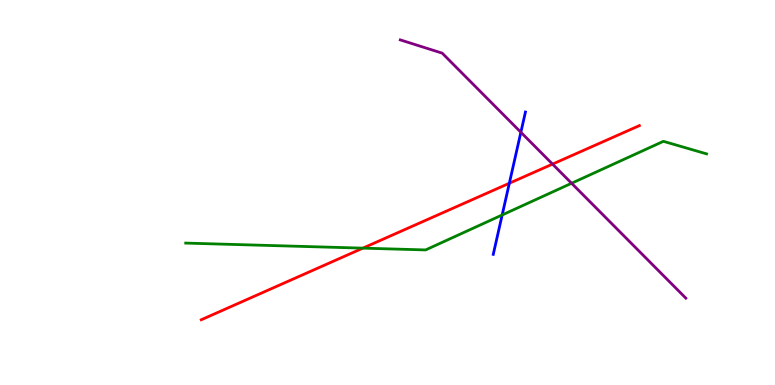[{'lines': ['blue', 'red'], 'intersections': [{'x': 6.57, 'y': 5.24}]}, {'lines': ['green', 'red'], 'intersections': [{'x': 4.68, 'y': 3.55}]}, {'lines': ['purple', 'red'], 'intersections': [{'x': 7.13, 'y': 5.74}]}, {'lines': ['blue', 'green'], 'intersections': [{'x': 6.48, 'y': 4.42}]}, {'lines': ['blue', 'purple'], 'intersections': [{'x': 6.72, 'y': 6.56}]}, {'lines': ['green', 'purple'], 'intersections': [{'x': 7.38, 'y': 5.24}]}]